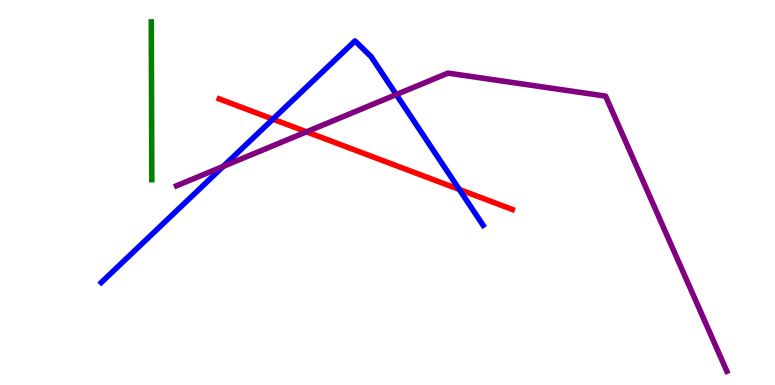[{'lines': ['blue', 'red'], 'intersections': [{'x': 3.52, 'y': 6.91}, {'x': 5.93, 'y': 5.08}]}, {'lines': ['green', 'red'], 'intersections': []}, {'lines': ['purple', 'red'], 'intersections': [{'x': 3.96, 'y': 6.58}]}, {'lines': ['blue', 'green'], 'intersections': []}, {'lines': ['blue', 'purple'], 'intersections': [{'x': 2.88, 'y': 5.68}, {'x': 5.11, 'y': 7.54}]}, {'lines': ['green', 'purple'], 'intersections': []}]